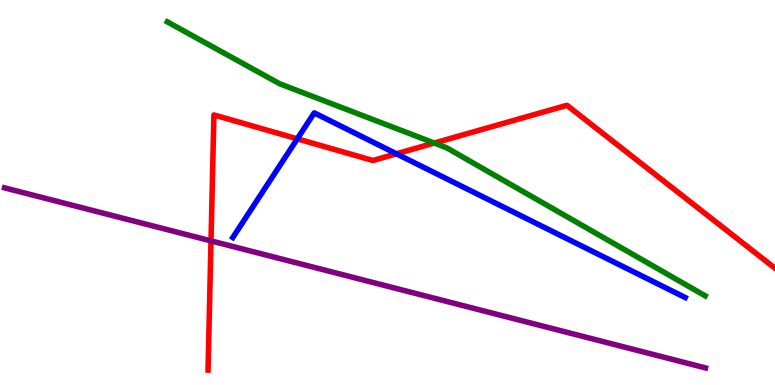[{'lines': ['blue', 'red'], 'intersections': [{'x': 3.84, 'y': 6.39}, {'x': 5.12, 'y': 6.01}]}, {'lines': ['green', 'red'], 'intersections': [{'x': 5.6, 'y': 6.28}]}, {'lines': ['purple', 'red'], 'intersections': [{'x': 2.72, 'y': 3.74}]}, {'lines': ['blue', 'green'], 'intersections': []}, {'lines': ['blue', 'purple'], 'intersections': []}, {'lines': ['green', 'purple'], 'intersections': []}]